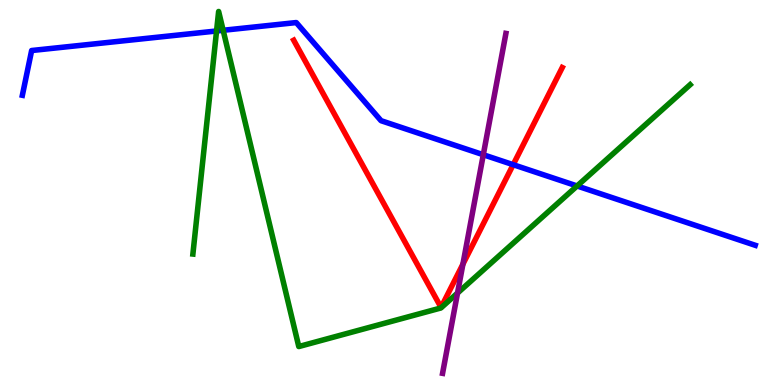[{'lines': ['blue', 'red'], 'intersections': [{'x': 6.62, 'y': 5.72}]}, {'lines': ['green', 'red'], 'intersections': []}, {'lines': ['purple', 'red'], 'intersections': [{'x': 5.97, 'y': 3.14}]}, {'lines': ['blue', 'green'], 'intersections': [{'x': 2.79, 'y': 9.2}, {'x': 2.88, 'y': 9.21}, {'x': 7.45, 'y': 5.17}]}, {'lines': ['blue', 'purple'], 'intersections': [{'x': 6.24, 'y': 5.98}]}, {'lines': ['green', 'purple'], 'intersections': [{'x': 5.9, 'y': 2.39}]}]